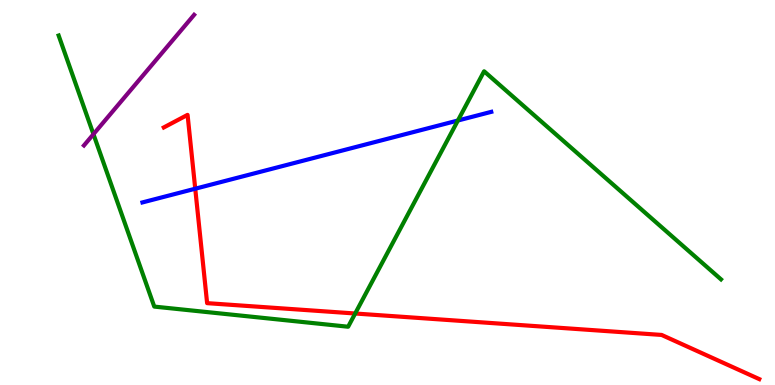[{'lines': ['blue', 'red'], 'intersections': [{'x': 2.52, 'y': 5.1}]}, {'lines': ['green', 'red'], 'intersections': [{'x': 4.58, 'y': 1.86}]}, {'lines': ['purple', 'red'], 'intersections': []}, {'lines': ['blue', 'green'], 'intersections': [{'x': 5.91, 'y': 6.87}]}, {'lines': ['blue', 'purple'], 'intersections': []}, {'lines': ['green', 'purple'], 'intersections': [{'x': 1.21, 'y': 6.51}]}]